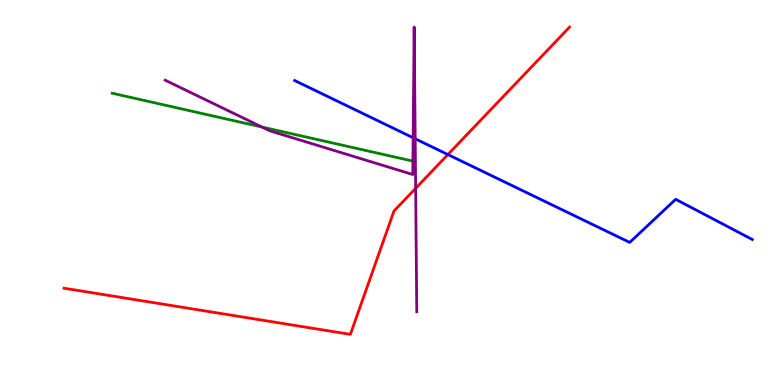[{'lines': ['blue', 'red'], 'intersections': [{'x': 5.78, 'y': 5.99}]}, {'lines': ['green', 'red'], 'intersections': []}, {'lines': ['purple', 'red'], 'intersections': [{'x': 5.36, 'y': 5.11}]}, {'lines': ['blue', 'green'], 'intersections': []}, {'lines': ['blue', 'purple'], 'intersections': [{'x': 5.33, 'y': 6.42}, {'x': 5.36, 'y': 6.4}]}, {'lines': ['green', 'purple'], 'intersections': [{'x': 3.38, 'y': 6.7}, {'x': 5.33, 'y': 5.82}]}]